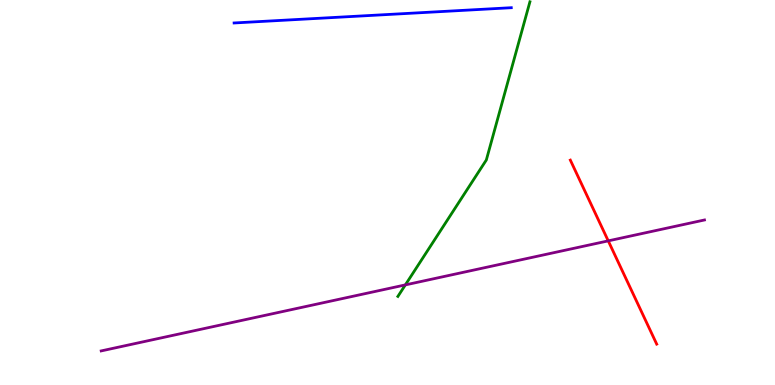[{'lines': ['blue', 'red'], 'intersections': []}, {'lines': ['green', 'red'], 'intersections': []}, {'lines': ['purple', 'red'], 'intersections': [{'x': 7.85, 'y': 3.74}]}, {'lines': ['blue', 'green'], 'intersections': []}, {'lines': ['blue', 'purple'], 'intersections': []}, {'lines': ['green', 'purple'], 'intersections': [{'x': 5.23, 'y': 2.6}]}]